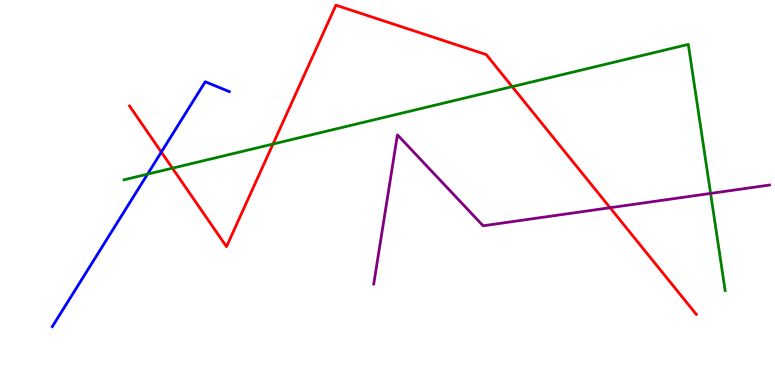[{'lines': ['blue', 'red'], 'intersections': [{'x': 2.08, 'y': 6.05}]}, {'lines': ['green', 'red'], 'intersections': [{'x': 2.22, 'y': 5.63}, {'x': 3.52, 'y': 6.26}, {'x': 6.61, 'y': 7.75}]}, {'lines': ['purple', 'red'], 'intersections': [{'x': 7.87, 'y': 4.6}]}, {'lines': ['blue', 'green'], 'intersections': [{'x': 1.9, 'y': 5.48}]}, {'lines': ['blue', 'purple'], 'intersections': []}, {'lines': ['green', 'purple'], 'intersections': [{'x': 9.17, 'y': 4.98}]}]